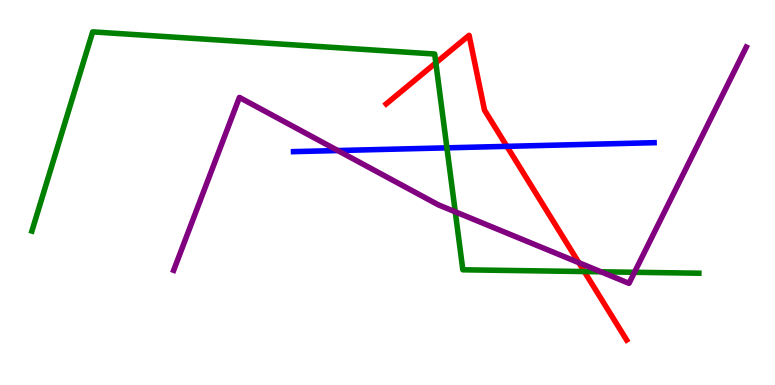[{'lines': ['blue', 'red'], 'intersections': [{'x': 6.54, 'y': 6.2}]}, {'lines': ['green', 'red'], 'intersections': [{'x': 5.62, 'y': 8.37}, {'x': 7.54, 'y': 2.95}]}, {'lines': ['purple', 'red'], 'intersections': [{'x': 7.47, 'y': 3.18}]}, {'lines': ['blue', 'green'], 'intersections': [{'x': 5.77, 'y': 6.16}]}, {'lines': ['blue', 'purple'], 'intersections': [{'x': 4.36, 'y': 6.09}]}, {'lines': ['green', 'purple'], 'intersections': [{'x': 5.87, 'y': 4.5}, {'x': 7.75, 'y': 2.94}, {'x': 8.19, 'y': 2.93}]}]